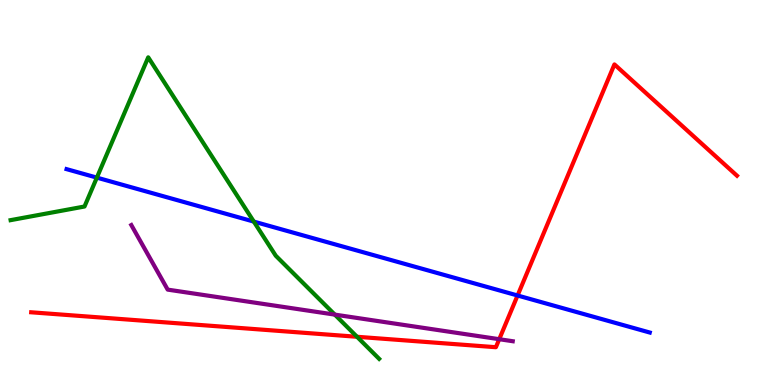[{'lines': ['blue', 'red'], 'intersections': [{'x': 6.68, 'y': 2.32}]}, {'lines': ['green', 'red'], 'intersections': [{'x': 4.61, 'y': 1.25}]}, {'lines': ['purple', 'red'], 'intersections': [{'x': 6.44, 'y': 1.19}]}, {'lines': ['blue', 'green'], 'intersections': [{'x': 1.25, 'y': 5.39}, {'x': 3.28, 'y': 4.24}]}, {'lines': ['blue', 'purple'], 'intersections': []}, {'lines': ['green', 'purple'], 'intersections': [{'x': 4.32, 'y': 1.83}]}]